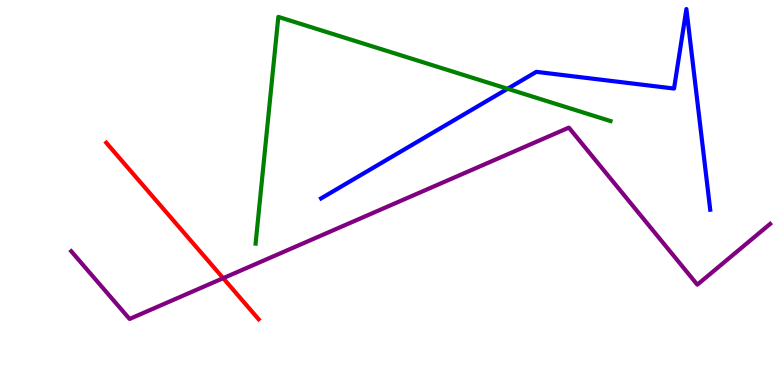[{'lines': ['blue', 'red'], 'intersections': []}, {'lines': ['green', 'red'], 'intersections': []}, {'lines': ['purple', 'red'], 'intersections': [{'x': 2.88, 'y': 2.77}]}, {'lines': ['blue', 'green'], 'intersections': [{'x': 6.55, 'y': 7.69}]}, {'lines': ['blue', 'purple'], 'intersections': []}, {'lines': ['green', 'purple'], 'intersections': []}]